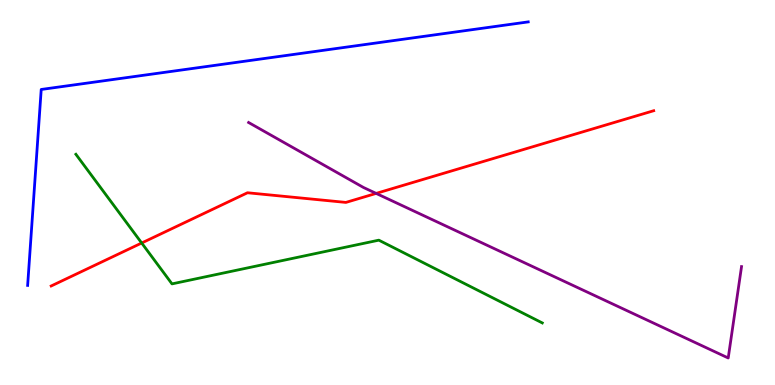[{'lines': ['blue', 'red'], 'intersections': []}, {'lines': ['green', 'red'], 'intersections': [{'x': 1.83, 'y': 3.69}]}, {'lines': ['purple', 'red'], 'intersections': [{'x': 4.85, 'y': 4.98}]}, {'lines': ['blue', 'green'], 'intersections': []}, {'lines': ['blue', 'purple'], 'intersections': []}, {'lines': ['green', 'purple'], 'intersections': []}]